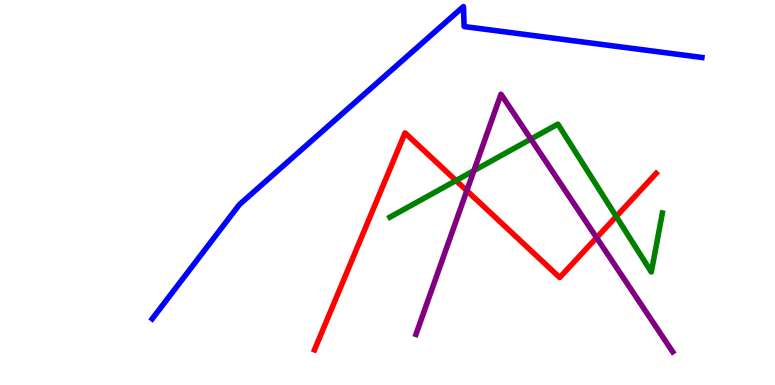[{'lines': ['blue', 'red'], 'intersections': []}, {'lines': ['green', 'red'], 'intersections': [{'x': 5.88, 'y': 5.31}, {'x': 7.95, 'y': 4.38}]}, {'lines': ['purple', 'red'], 'intersections': [{'x': 6.02, 'y': 5.05}, {'x': 7.7, 'y': 3.83}]}, {'lines': ['blue', 'green'], 'intersections': []}, {'lines': ['blue', 'purple'], 'intersections': []}, {'lines': ['green', 'purple'], 'intersections': [{'x': 6.12, 'y': 5.57}, {'x': 6.85, 'y': 6.39}]}]